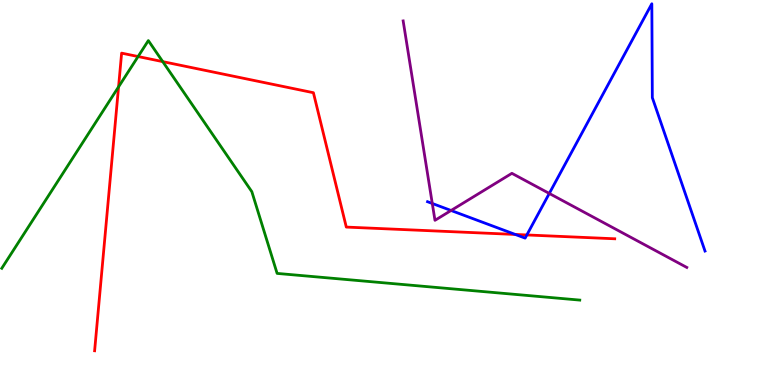[{'lines': ['blue', 'red'], 'intersections': [{'x': 6.65, 'y': 3.91}, {'x': 6.8, 'y': 3.9}]}, {'lines': ['green', 'red'], 'intersections': [{'x': 1.53, 'y': 7.74}, {'x': 1.78, 'y': 8.53}, {'x': 2.1, 'y': 8.4}]}, {'lines': ['purple', 'red'], 'intersections': []}, {'lines': ['blue', 'green'], 'intersections': []}, {'lines': ['blue', 'purple'], 'intersections': [{'x': 5.58, 'y': 4.71}, {'x': 5.82, 'y': 4.53}, {'x': 7.09, 'y': 4.98}]}, {'lines': ['green', 'purple'], 'intersections': []}]